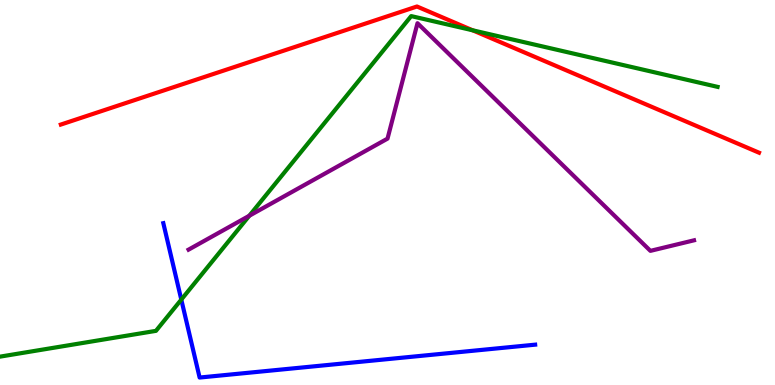[{'lines': ['blue', 'red'], 'intersections': []}, {'lines': ['green', 'red'], 'intersections': [{'x': 6.1, 'y': 9.21}]}, {'lines': ['purple', 'red'], 'intersections': []}, {'lines': ['blue', 'green'], 'intersections': [{'x': 2.34, 'y': 2.22}]}, {'lines': ['blue', 'purple'], 'intersections': []}, {'lines': ['green', 'purple'], 'intersections': [{'x': 3.22, 'y': 4.4}]}]